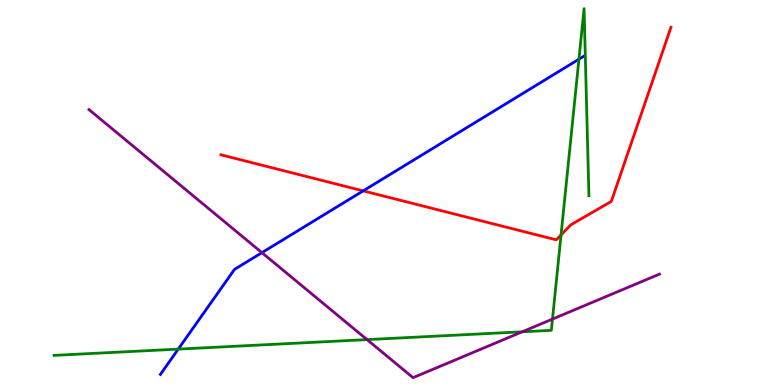[{'lines': ['blue', 'red'], 'intersections': [{'x': 4.69, 'y': 5.04}]}, {'lines': ['green', 'red'], 'intersections': [{'x': 7.24, 'y': 3.9}]}, {'lines': ['purple', 'red'], 'intersections': []}, {'lines': ['blue', 'green'], 'intersections': [{'x': 2.3, 'y': 0.932}, {'x': 7.47, 'y': 8.46}]}, {'lines': ['blue', 'purple'], 'intersections': [{'x': 3.38, 'y': 3.44}]}, {'lines': ['green', 'purple'], 'intersections': [{'x': 4.74, 'y': 1.18}, {'x': 6.74, 'y': 1.38}, {'x': 7.13, 'y': 1.71}]}]